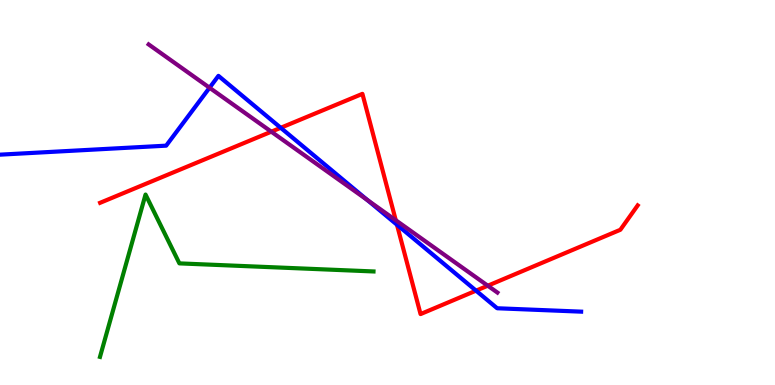[{'lines': ['blue', 'red'], 'intersections': [{'x': 3.62, 'y': 6.68}, {'x': 5.12, 'y': 4.16}, {'x': 6.14, 'y': 2.45}]}, {'lines': ['green', 'red'], 'intersections': []}, {'lines': ['purple', 'red'], 'intersections': [{'x': 3.5, 'y': 6.58}, {'x': 5.11, 'y': 4.28}, {'x': 6.29, 'y': 2.58}]}, {'lines': ['blue', 'green'], 'intersections': []}, {'lines': ['blue', 'purple'], 'intersections': [{'x': 2.7, 'y': 7.72}, {'x': 4.74, 'y': 4.81}]}, {'lines': ['green', 'purple'], 'intersections': []}]